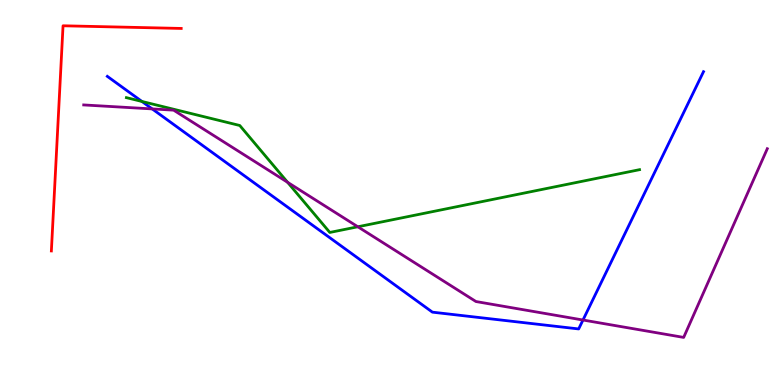[{'lines': ['blue', 'red'], 'intersections': []}, {'lines': ['green', 'red'], 'intersections': []}, {'lines': ['purple', 'red'], 'intersections': []}, {'lines': ['blue', 'green'], 'intersections': [{'x': 1.83, 'y': 7.36}]}, {'lines': ['blue', 'purple'], 'intersections': [{'x': 1.96, 'y': 7.17}, {'x': 7.52, 'y': 1.69}]}, {'lines': ['green', 'purple'], 'intersections': [{'x': 3.71, 'y': 5.27}, {'x': 4.62, 'y': 4.11}]}]